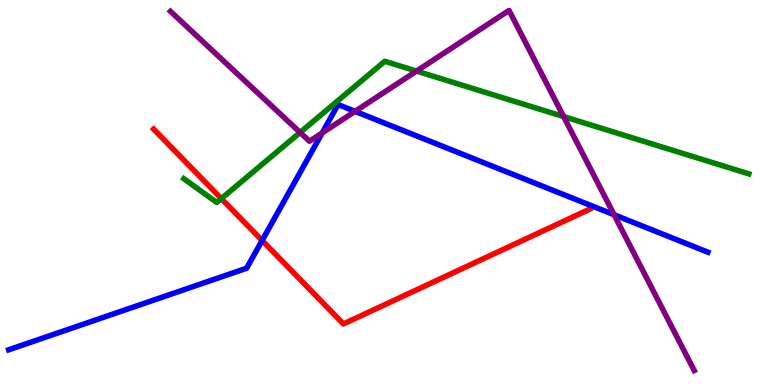[{'lines': ['blue', 'red'], 'intersections': [{'x': 3.38, 'y': 3.75}]}, {'lines': ['green', 'red'], 'intersections': [{'x': 2.86, 'y': 4.84}]}, {'lines': ['purple', 'red'], 'intersections': []}, {'lines': ['blue', 'green'], 'intersections': []}, {'lines': ['blue', 'purple'], 'intersections': [{'x': 4.16, 'y': 6.55}, {'x': 4.58, 'y': 7.11}, {'x': 7.92, 'y': 4.42}]}, {'lines': ['green', 'purple'], 'intersections': [{'x': 3.87, 'y': 6.56}, {'x': 5.37, 'y': 8.15}, {'x': 7.27, 'y': 6.97}]}]